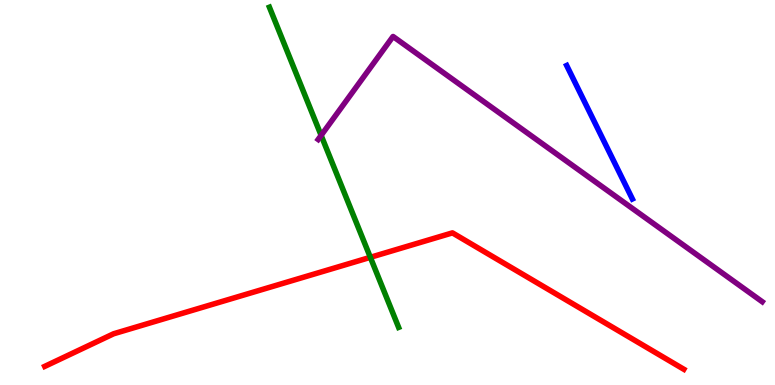[{'lines': ['blue', 'red'], 'intersections': []}, {'lines': ['green', 'red'], 'intersections': [{'x': 4.78, 'y': 3.32}]}, {'lines': ['purple', 'red'], 'intersections': []}, {'lines': ['blue', 'green'], 'intersections': []}, {'lines': ['blue', 'purple'], 'intersections': []}, {'lines': ['green', 'purple'], 'intersections': [{'x': 4.14, 'y': 6.48}]}]